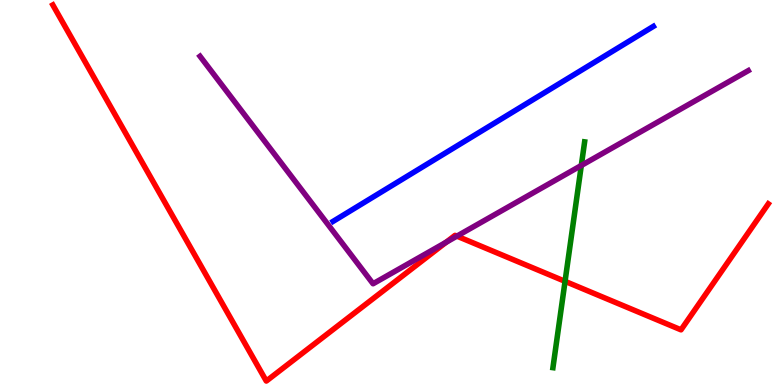[{'lines': ['blue', 'red'], 'intersections': []}, {'lines': ['green', 'red'], 'intersections': [{'x': 7.29, 'y': 2.69}]}, {'lines': ['purple', 'red'], 'intersections': [{'x': 5.76, 'y': 3.71}, {'x': 5.9, 'y': 3.87}]}, {'lines': ['blue', 'green'], 'intersections': []}, {'lines': ['blue', 'purple'], 'intersections': []}, {'lines': ['green', 'purple'], 'intersections': [{'x': 7.5, 'y': 5.7}]}]